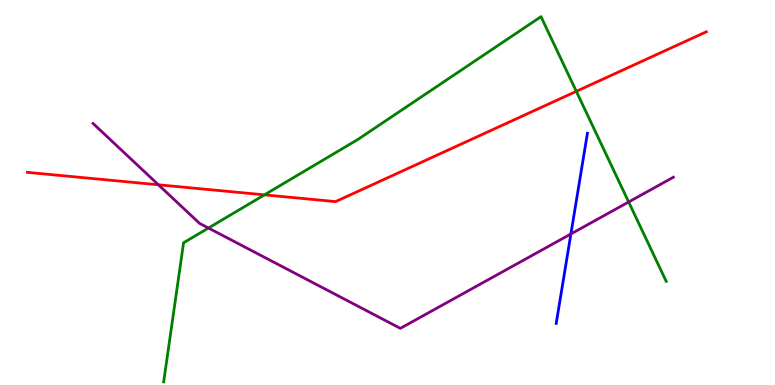[{'lines': ['blue', 'red'], 'intersections': []}, {'lines': ['green', 'red'], 'intersections': [{'x': 3.41, 'y': 4.94}, {'x': 7.44, 'y': 7.63}]}, {'lines': ['purple', 'red'], 'intersections': [{'x': 2.04, 'y': 5.2}]}, {'lines': ['blue', 'green'], 'intersections': []}, {'lines': ['blue', 'purple'], 'intersections': [{'x': 7.37, 'y': 3.92}]}, {'lines': ['green', 'purple'], 'intersections': [{'x': 2.69, 'y': 4.08}, {'x': 8.11, 'y': 4.75}]}]